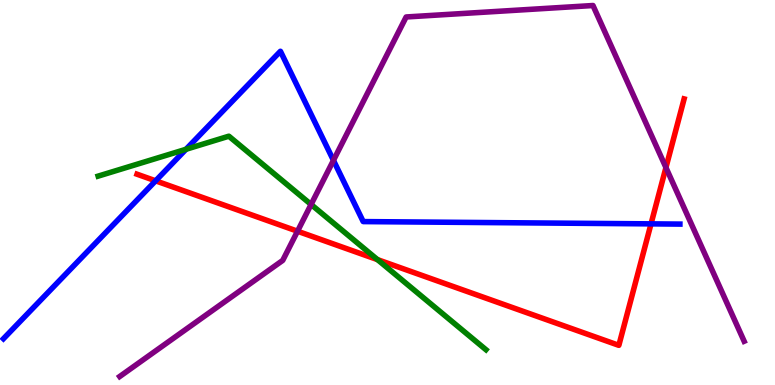[{'lines': ['blue', 'red'], 'intersections': [{'x': 2.01, 'y': 5.3}, {'x': 8.4, 'y': 4.19}]}, {'lines': ['green', 'red'], 'intersections': [{'x': 4.87, 'y': 3.26}]}, {'lines': ['purple', 'red'], 'intersections': [{'x': 3.84, 'y': 3.99}, {'x': 8.59, 'y': 5.65}]}, {'lines': ['blue', 'green'], 'intersections': [{'x': 2.4, 'y': 6.12}]}, {'lines': ['blue', 'purple'], 'intersections': [{'x': 4.3, 'y': 5.83}]}, {'lines': ['green', 'purple'], 'intersections': [{'x': 4.01, 'y': 4.69}]}]